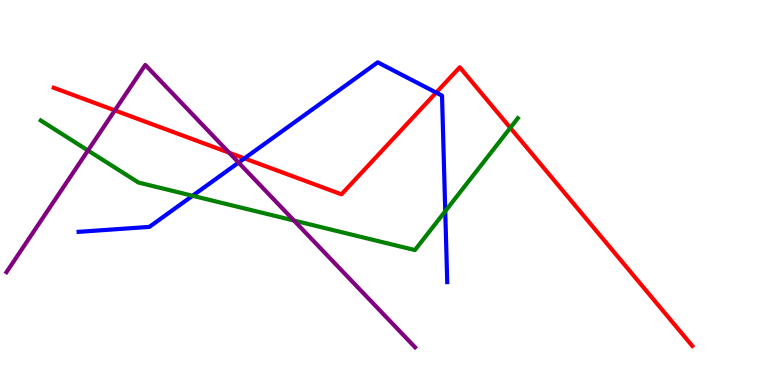[{'lines': ['blue', 'red'], 'intersections': [{'x': 3.15, 'y': 5.89}, {'x': 5.63, 'y': 7.59}]}, {'lines': ['green', 'red'], 'intersections': [{'x': 6.58, 'y': 6.68}]}, {'lines': ['purple', 'red'], 'intersections': [{'x': 1.48, 'y': 7.13}, {'x': 2.96, 'y': 6.03}]}, {'lines': ['blue', 'green'], 'intersections': [{'x': 2.48, 'y': 4.92}, {'x': 5.75, 'y': 4.51}]}, {'lines': ['blue', 'purple'], 'intersections': [{'x': 3.08, 'y': 5.78}]}, {'lines': ['green', 'purple'], 'intersections': [{'x': 1.14, 'y': 6.09}, {'x': 3.79, 'y': 4.27}]}]